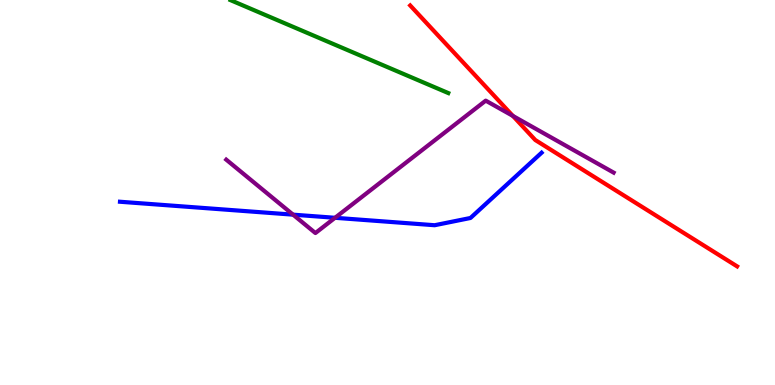[{'lines': ['blue', 'red'], 'intersections': []}, {'lines': ['green', 'red'], 'intersections': []}, {'lines': ['purple', 'red'], 'intersections': [{'x': 6.62, 'y': 6.99}]}, {'lines': ['blue', 'green'], 'intersections': []}, {'lines': ['blue', 'purple'], 'intersections': [{'x': 3.78, 'y': 4.42}, {'x': 4.32, 'y': 4.34}]}, {'lines': ['green', 'purple'], 'intersections': []}]